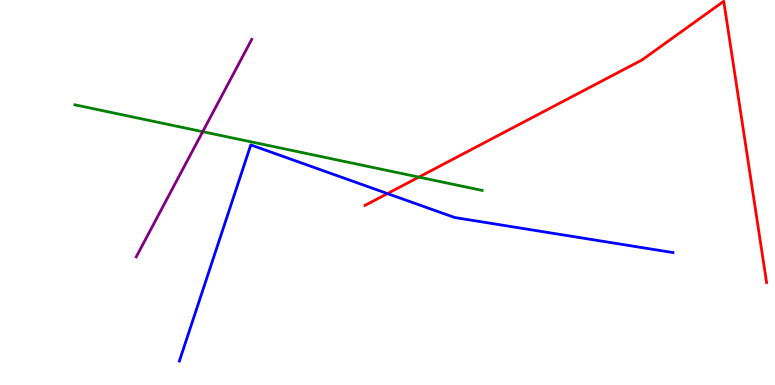[{'lines': ['blue', 'red'], 'intersections': [{'x': 5.0, 'y': 4.97}]}, {'lines': ['green', 'red'], 'intersections': [{'x': 5.4, 'y': 5.4}]}, {'lines': ['purple', 'red'], 'intersections': []}, {'lines': ['blue', 'green'], 'intersections': []}, {'lines': ['blue', 'purple'], 'intersections': []}, {'lines': ['green', 'purple'], 'intersections': [{'x': 2.62, 'y': 6.58}]}]